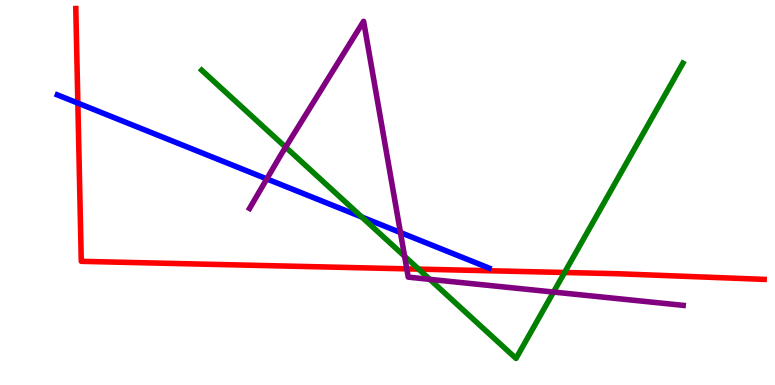[{'lines': ['blue', 'red'], 'intersections': [{'x': 1.0, 'y': 7.32}]}, {'lines': ['green', 'red'], 'intersections': [{'x': 5.4, 'y': 3.01}, {'x': 7.28, 'y': 2.92}]}, {'lines': ['purple', 'red'], 'intersections': [{'x': 5.25, 'y': 3.02}]}, {'lines': ['blue', 'green'], 'intersections': [{'x': 4.67, 'y': 4.36}]}, {'lines': ['blue', 'purple'], 'intersections': [{'x': 3.44, 'y': 5.35}, {'x': 5.17, 'y': 3.96}]}, {'lines': ['green', 'purple'], 'intersections': [{'x': 3.69, 'y': 6.18}, {'x': 5.22, 'y': 3.34}, {'x': 5.55, 'y': 2.74}, {'x': 7.14, 'y': 2.41}]}]